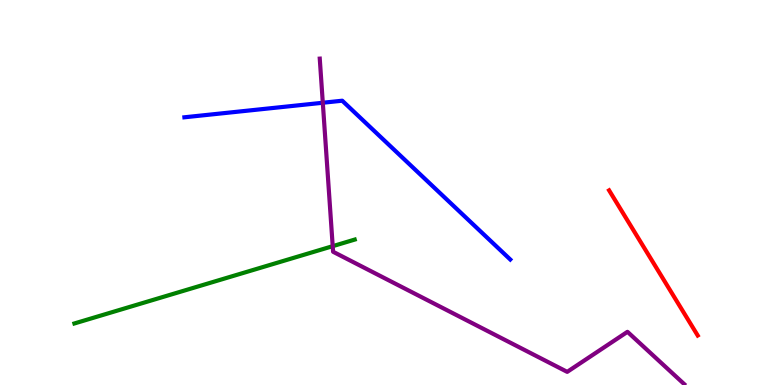[{'lines': ['blue', 'red'], 'intersections': []}, {'lines': ['green', 'red'], 'intersections': []}, {'lines': ['purple', 'red'], 'intersections': []}, {'lines': ['blue', 'green'], 'intersections': []}, {'lines': ['blue', 'purple'], 'intersections': [{'x': 4.17, 'y': 7.33}]}, {'lines': ['green', 'purple'], 'intersections': [{'x': 4.29, 'y': 3.61}]}]